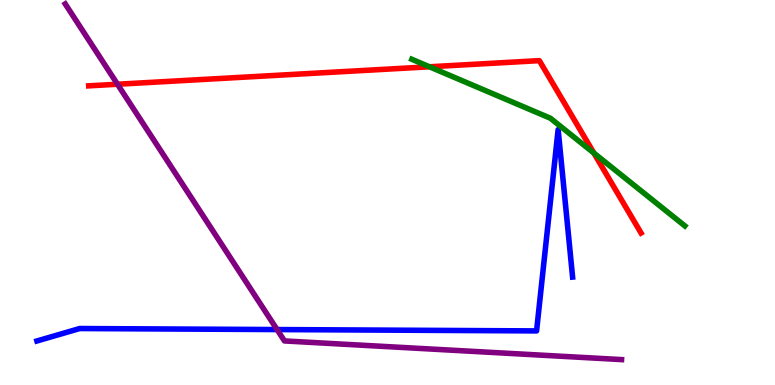[{'lines': ['blue', 'red'], 'intersections': []}, {'lines': ['green', 'red'], 'intersections': [{'x': 5.54, 'y': 8.27}, {'x': 7.66, 'y': 6.02}]}, {'lines': ['purple', 'red'], 'intersections': [{'x': 1.52, 'y': 7.81}]}, {'lines': ['blue', 'green'], 'intersections': []}, {'lines': ['blue', 'purple'], 'intersections': [{'x': 3.57, 'y': 1.44}]}, {'lines': ['green', 'purple'], 'intersections': []}]